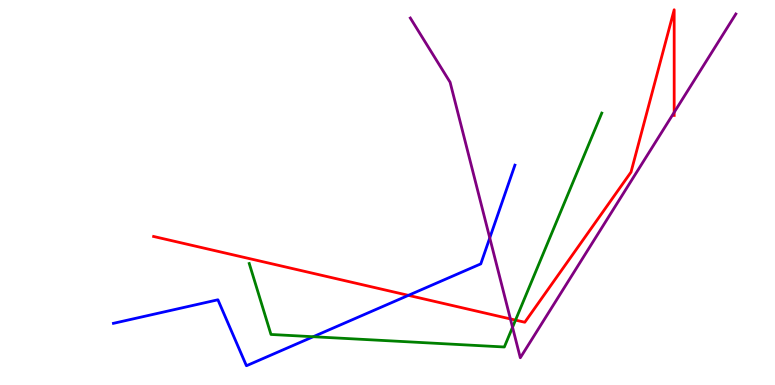[{'lines': ['blue', 'red'], 'intersections': [{'x': 5.27, 'y': 2.33}]}, {'lines': ['green', 'red'], 'intersections': [{'x': 6.65, 'y': 1.69}]}, {'lines': ['purple', 'red'], 'intersections': [{'x': 6.59, 'y': 1.72}, {'x': 8.7, 'y': 7.08}]}, {'lines': ['blue', 'green'], 'intersections': [{'x': 4.04, 'y': 1.25}]}, {'lines': ['blue', 'purple'], 'intersections': [{'x': 6.32, 'y': 3.82}]}, {'lines': ['green', 'purple'], 'intersections': [{'x': 6.61, 'y': 1.5}]}]